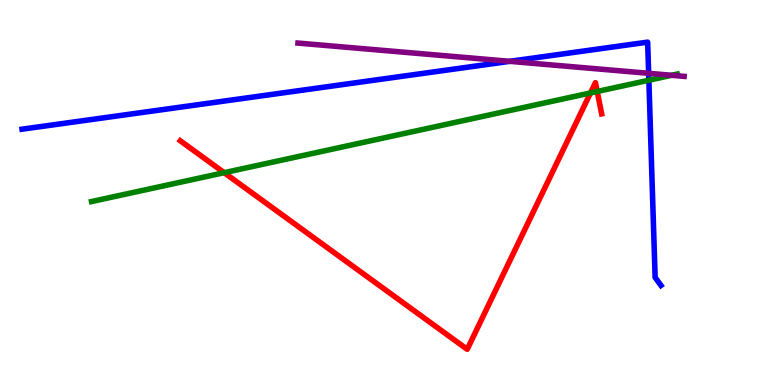[{'lines': ['blue', 'red'], 'intersections': []}, {'lines': ['green', 'red'], 'intersections': [{'x': 2.89, 'y': 5.51}, {'x': 7.62, 'y': 7.59}, {'x': 7.71, 'y': 7.62}]}, {'lines': ['purple', 'red'], 'intersections': []}, {'lines': ['blue', 'green'], 'intersections': [{'x': 8.37, 'y': 7.92}]}, {'lines': ['blue', 'purple'], 'intersections': [{'x': 6.58, 'y': 8.41}, {'x': 8.37, 'y': 8.1}]}, {'lines': ['green', 'purple'], 'intersections': [{'x': 8.67, 'y': 8.04}]}]